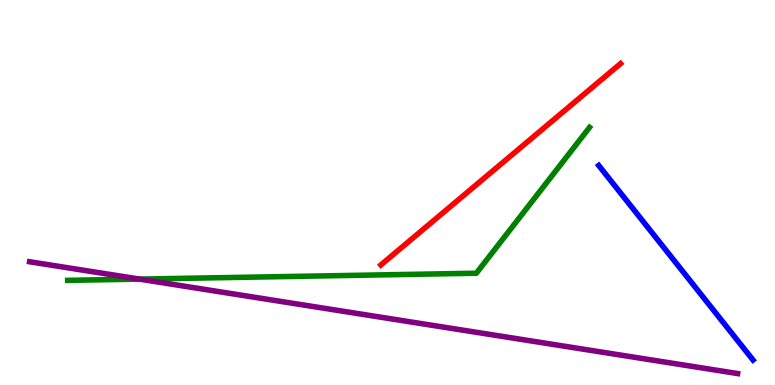[{'lines': ['blue', 'red'], 'intersections': []}, {'lines': ['green', 'red'], 'intersections': []}, {'lines': ['purple', 'red'], 'intersections': []}, {'lines': ['blue', 'green'], 'intersections': []}, {'lines': ['blue', 'purple'], 'intersections': []}, {'lines': ['green', 'purple'], 'intersections': [{'x': 1.8, 'y': 2.75}]}]